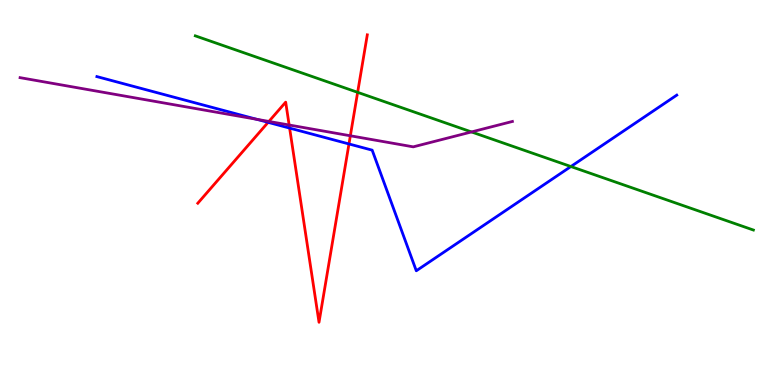[{'lines': ['blue', 'red'], 'intersections': [{'x': 3.46, 'y': 6.82}, {'x': 3.74, 'y': 6.67}, {'x': 4.5, 'y': 6.26}]}, {'lines': ['green', 'red'], 'intersections': [{'x': 4.61, 'y': 7.6}]}, {'lines': ['purple', 'red'], 'intersections': [{'x': 3.47, 'y': 6.85}, {'x': 3.73, 'y': 6.75}, {'x': 4.52, 'y': 6.47}]}, {'lines': ['blue', 'green'], 'intersections': [{'x': 7.37, 'y': 5.67}]}, {'lines': ['blue', 'purple'], 'intersections': [{'x': 3.31, 'y': 6.9}]}, {'lines': ['green', 'purple'], 'intersections': [{'x': 6.08, 'y': 6.57}]}]